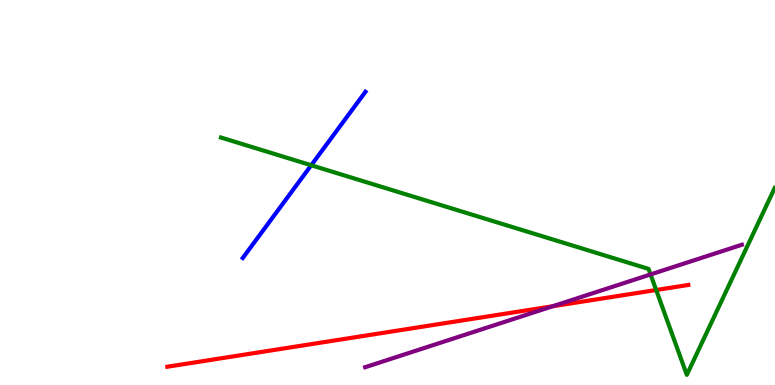[{'lines': ['blue', 'red'], 'intersections': []}, {'lines': ['green', 'red'], 'intersections': [{'x': 8.47, 'y': 2.47}]}, {'lines': ['purple', 'red'], 'intersections': [{'x': 7.13, 'y': 2.05}]}, {'lines': ['blue', 'green'], 'intersections': [{'x': 4.02, 'y': 5.71}]}, {'lines': ['blue', 'purple'], 'intersections': []}, {'lines': ['green', 'purple'], 'intersections': [{'x': 8.39, 'y': 2.87}]}]